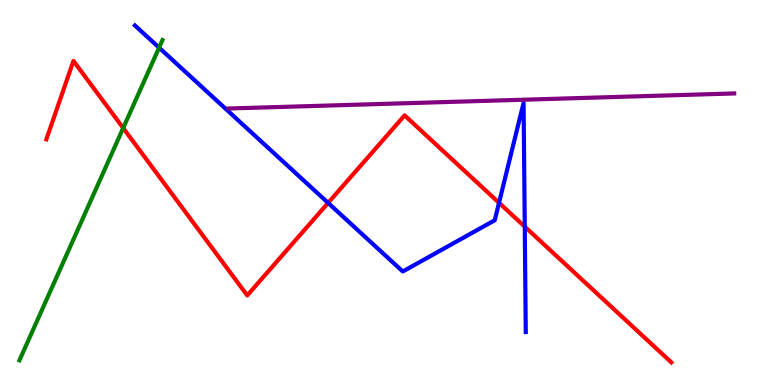[{'lines': ['blue', 'red'], 'intersections': [{'x': 4.23, 'y': 4.73}, {'x': 6.44, 'y': 4.73}, {'x': 6.77, 'y': 4.11}]}, {'lines': ['green', 'red'], 'intersections': [{'x': 1.59, 'y': 6.67}]}, {'lines': ['purple', 'red'], 'intersections': []}, {'lines': ['blue', 'green'], 'intersections': [{'x': 2.05, 'y': 8.76}]}, {'lines': ['blue', 'purple'], 'intersections': []}, {'lines': ['green', 'purple'], 'intersections': []}]